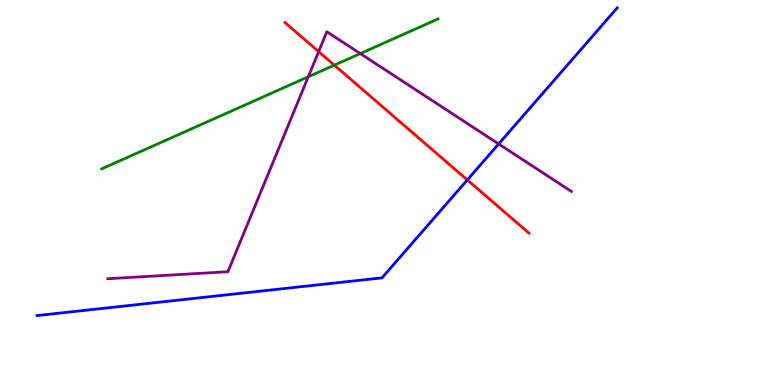[{'lines': ['blue', 'red'], 'intersections': [{'x': 6.03, 'y': 5.33}]}, {'lines': ['green', 'red'], 'intersections': [{'x': 4.31, 'y': 8.31}]}, {'lines': ['purple', 'red'], 'intersections': [{'x': 4.11, 'y': 8.66}]}, {'lines': ['blue', 'green'], 'intersections': []}, {'lines': ['blue', 'purple'], 'intersections': [{'x': 6.43, 'y': 6.26}]}, {'lines': ['green', 'purple'], 'intersections': [{'x': 3.98, 'y': 8.01}, {'x': 4.65, 'y': 8.61}]}]